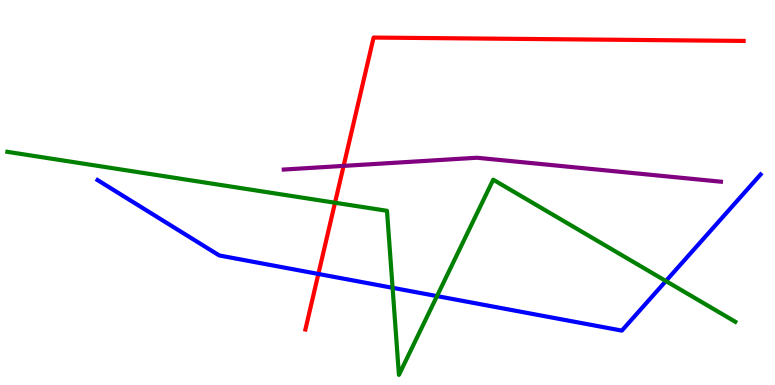[{'lines': ['blue', 'red'], 'intersections': [{'x': 4.11, 'y': 2.88}]}, {'lines': ['green', 'red'], 'intersections': [{'x': 4.32, 'y': 4.73}]}, {'lines': ['purple', 'red'], 'intersections': [{'x': 4.43, 'y': 5.69}]}, {'lines': ['blue', 'green'], 'intersections': [{'x': 5.07, 'y': 2.52}, {'x': 5.64, 'y': 2.31}, {'x': 8.59, 'y': 2.7}]}, {'lines': ['blue', 'purple'], 'intersections': []}, {'lines': ['green', 'purple'], 'intersections': []}]